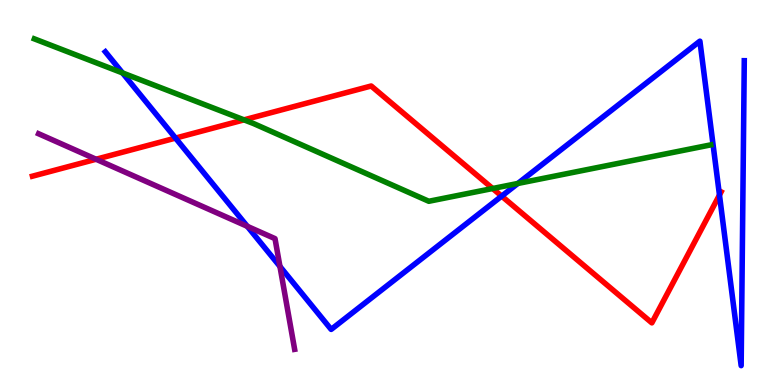[{'lines': ['blue', 'red'], 'intersections': [{'x': 2.26, 'y': 6.41}, {'x': 6.47, 'y': 4.91}, {'x': 9.28, 'y': 4.93}]}, {'lines': ['green', 'red'], 'intersections': [{'x': 3.15, 'y': 6.89}, {'x': 6.36, 'y': 5.1}]}, {'lines': ['purple', 'red'], 'intersections': [{'x': 1.24, 'y': 5.86}]}, {'lines': ['blue', 'green'], 'intersections': [{'x': 1.58, 'y': 8.11}, {'x': 6.68, 'y': 5.23}]}, {'lines': ['blue', 'purple'], 'intersections': [{'x': 3.19, 'y': 4.12}, {'x': 3.61, 'y': 3.08}]}, {'lines': ['green', 'purple'], 'intersections': []}]